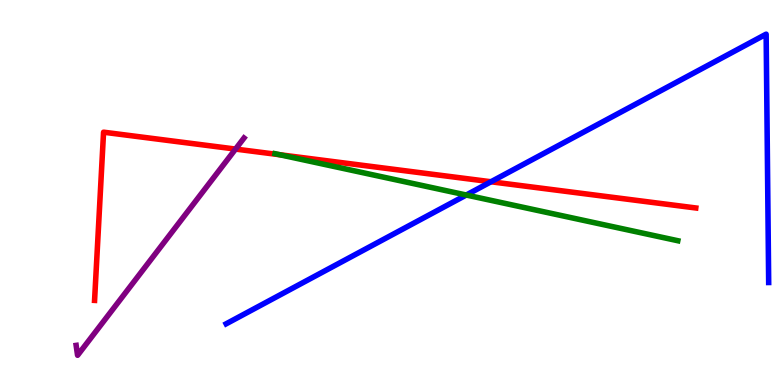[{'lines': ['blue', 'red'], 'intersections': [{'x': 6.34, 'y': 5.28}]}, {'lines': ['green', 'red'], 'intersections': [{'x': 3.61, 'y': 5.98}]}, {'lines': ['purple', 'red'], 'intersections': [{'x': 3.04, 'y': 6.13}]}, {'lines': ['blue', 'green'], 'intersections': [{'x': 6.02, 'y': 4.93}]}, {'lines': ['blue', 'purple'], 'intersections': []}, {'lines': ['green', 'purple'], 'intersections': []}]